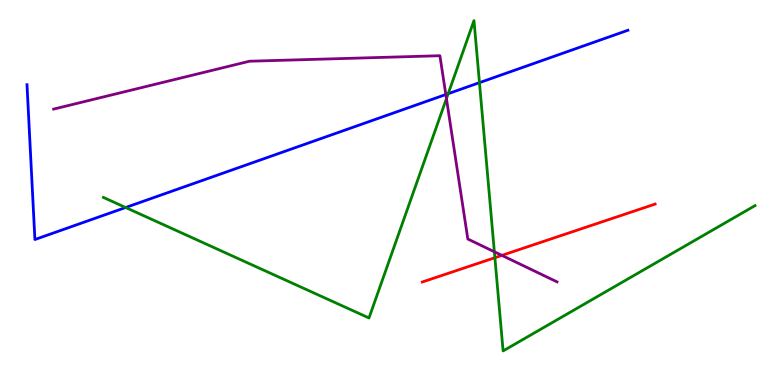[{'lines': ['blue', 'red'], 'intersections': []}, {'lines': ['green', 'red'], 'intersections': [{'x': 6.39, 'y': 3.31}]}, {'lines': ['purple', 'red'], 'intersections': [{'x': 6.48, 'y': 3.37}]}, {'lines': ['blue', 'green'], 'intersections': [{'x': 1.62, 'y': 4.61}, {'x': 5.78, 'y': 7.57}, {'x': 6.19, 'y': 7.85}]}, {'lines': ['blue', 'purple'], 'intersections': [{'x': 5.75, 'y': 7.54}]}, {'lines': ['green', 'purple'], 'intersections': [{'x': 5.76, 'y': 7.44}, {'x': 6.38, 'y': 3.46}]}]